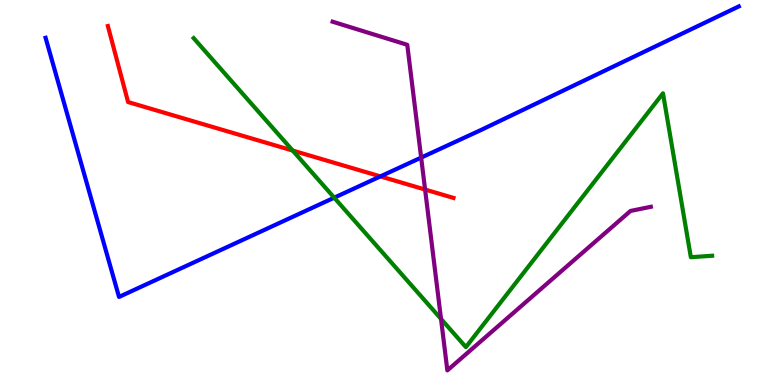[{'lines': ['blue', 'red'], 'intersections': [{'x': 4.91, 'y': 5.42}]}, {'lines': ['green', 'red'], 'intersections': [{'x': 3.78, 'y': 6.09}]}, {'lines': ['purple', 'red'], 'intersections': [{'x': 5.49, 'y': 5.08}]}, {'lines': ['blue', 'green'], 'intersections': [{'x': 4.31, 'y': 4.87}]}, {'lines': ['blue', 'purple'], 'intersections': [{'x': 5.43, 'y': 5.91}]}, {'lines': ['green', 'purple'], 'intersections': [{'x': 5.69, 'y': 1.72}]}]